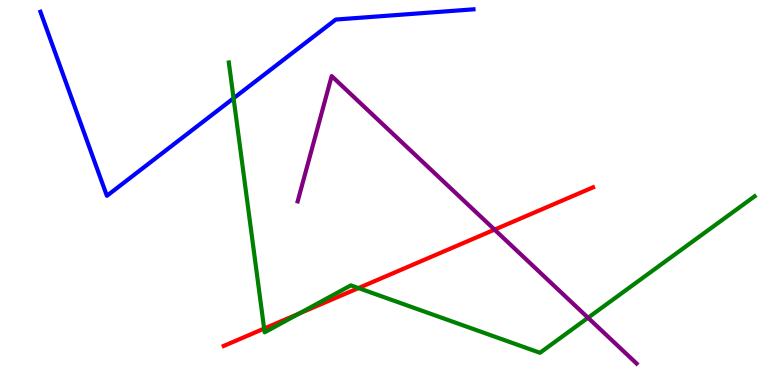[{'lines': ['blue', 'red'], 'intersections': []}, {'lines': ['green', 'red'], 'intersections': [{'x': 3.41, 'y': 1.47}, {'x': 3.86, 'y': 1.85}, {'x': 4.63, 'y': 2.52}]}, {'lines': ['purple', 'red'], 'intersections': [{'x': 6.38, 'y': 4.04}]}, {'lines': ['blue', 'green'], 'intersections': [{'x': 3.01, 'y': 7.45}]}, {'lines': ['blue', 'purple'], 'intersections': []}, {'lines': ['green', 'purple'], 'intersections': [{'x': 7.59, 'y': 1.75}]}]